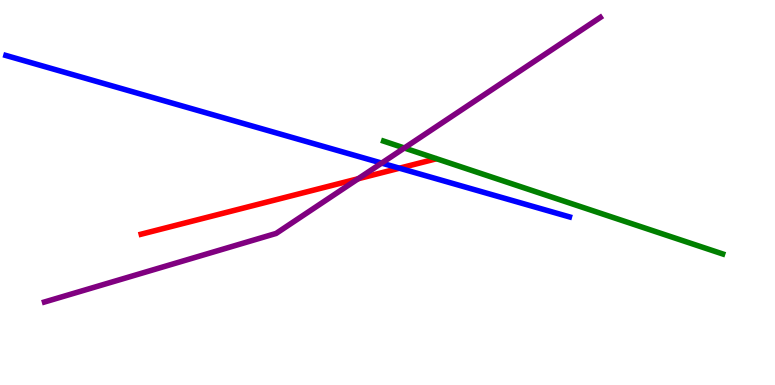[{'lines': ['blue', 'red'], 'intersections': [{'x': 5.15, 'y': 5.63}]}, {'lines': ['green', 'red'], 'intersections': []}, {'lines': ['purple', 'red'], 'intersections': [{'x': 4.62, 'y': 5.36}]}, {'lines': ['blue', 'green'], 'intersections': []}, {'lines': ['blue', 'purple'], 'intersections': [{'x': 4.92, 'y': 5.76}]}, {'lines': ['green', 'purple'], 'intersections': [{'x': 5.22, 'y': 6.16}]}]